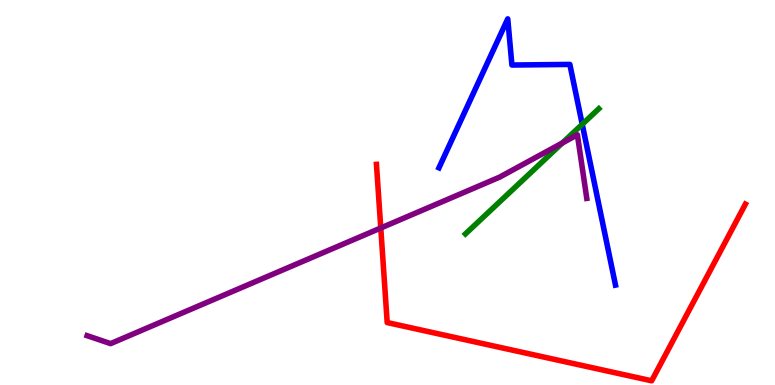[{'lines': ['blue', 'red'], 'intersections': []}, {'lines': ['green', 'red'], 'intersections': []}, {'lines': ['purple', 'red'], 'intersections': [{'x': 4.91, 'y': 4.08}]}, {'lines': ['blue', 'green'], 'intersections': [{'x': 7.51, 'y': 6.77}]}, {'lines': ['blue', 'purple'], 'intersections': []}, {'lines': ['green', 'purple'], 'intersections': [{'x': 7.26, 'y': 6.29}]}]